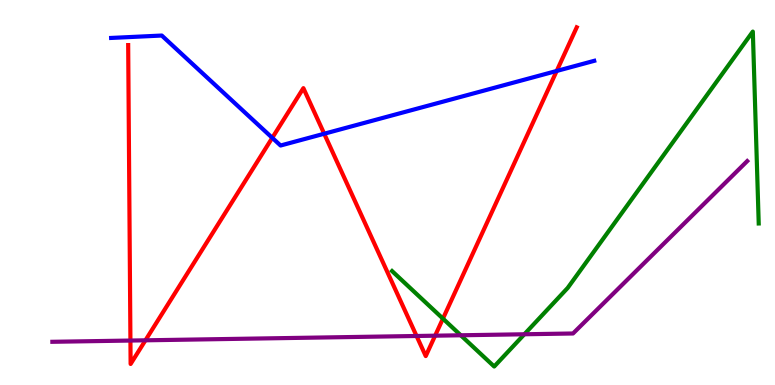[{'lines': ['blue', 'red'], 'intersections': [{'x': 3.51, 'y': 6.42}, {'x': 4.18, 'y': 6.53}, {'x': 7.18, 'y': 8.16}]}, {'lines': ['green', 'red'], 'intersections': [{'x': 5.72, 'y': 1.72}]}, {'lines': ['purple', 'red'], 'intersections': [{'x': 1.68, 'y': 1.15}, {'x': 1.88, 'y': 1.16}, {'x': 5.37, 'y': 1.27}, {'x': 5.61, 'y': 1.28}]}, {'lines': ['blue', 'green'], 'intersections': []}, {'lines': ['blue', 'purple'], 'intersections': []}, {'lines': ['green', 'purple'], 'intersections': [{'x': 5.95, 'y': 1.29}, {'x': 6.77, 'y': 1.32}]}]